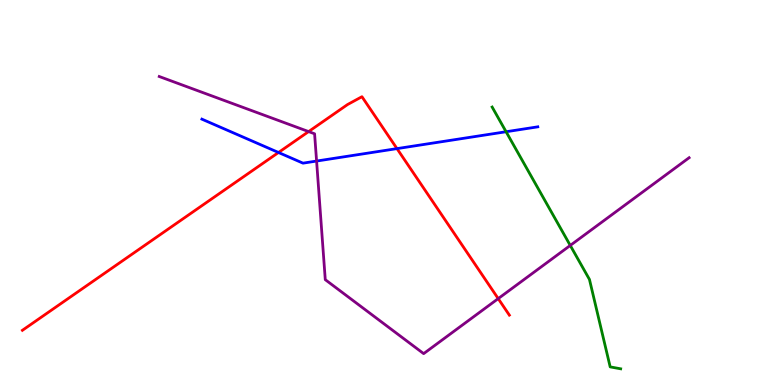[{'lines': ['blue', 'red'], 'intersections': [{'x': 3.59, 'y': 6.04}, {'x': 5.12, 'y': 6.14}]}, {'lines': ['green', 'red'], 'intersections': []}, {'lines': ['purple', 'red'], 'intersections': [{'x': 3.98, 'y': 6.58}, {'x': 6.43, 'y': 2.24}]}, {'lines': ['blue', 'green'], 'intersections': [{'x': 6.53, 'y': 6.58}]}, {'lines': ['blue', 'purple'], 'intersections': [{'x': 4.08, 'y': 5.82}]}, {'lines': ['green', 'purple'], 'intersections': [{'x': 7.36, 'y': 3.62}]}]